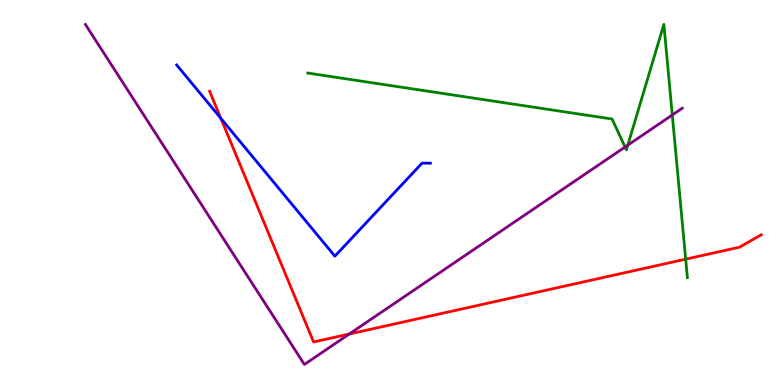[{'lines': ['blue', 'red'], 'intersections': [{'x': 2.85, 'y': 6.93}]}, {'lines': ['green', 'red'], 'intersections': [{'x': 8.85, 'y': 3.27}]}, {'lines': ['purple', 'red'], 'intersections': [{'x': 4.51, 'y': 1.32}]}, {'lines': ['blue', 'green'], 'intersections': []}, {'lines': ['blue', 'purple'], 'intersections': []}, {'lines': ['green', 'purple'], 'intersections': [{'x': 8.07, 'y': 6.18}, {'x': 8.1, 'y': 6.23}, {'x': 8.67, 'y': 7.01}]}]